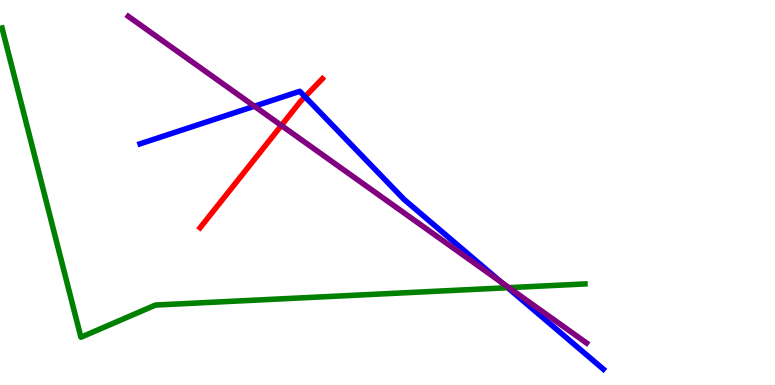[{'lines': ['blue', 'red'], 'intersections': [{'x': 3.94, 'y': 7.49}]}, {'lines': ['green', 'red'], 'intersections': []}, {'lines': ['purple', 'red'], 'intersections': [{'x': 3.63, 'y': 6.74}]}, {'lines': ['blue', 'green'], 'intersections': [{'x': 6.55, 'y': 2.53}]}, {'lines': ['blue', 'purple'], 'intersections': [{'x': 3.28, 'y': 7.24}, {'x': 6.47, 'y': 2.67}]}, {'lines': ['green', 'purple'], 'intersections': [{'x': 6.57, 'y': 2.53}]}]